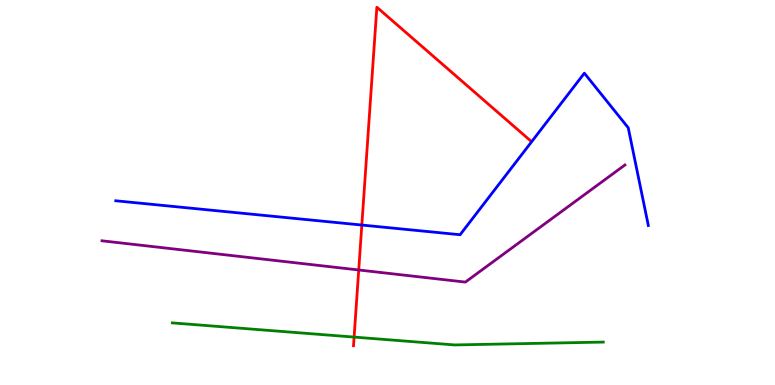[{'lines': ['blue', 'red'], 'intersections': [{'x': 4.67, 'y': 4.15}]}, {'lines': ['green', 'red'], 'intersections': [{'x': 4.57, 'y': 1.24}]}, {'lines': ['purple', 'red'], 'intersections': [{'x': 4.63, 'y': 2.99}]}, {'lines': ['blue', 'green'], 'intersections': []}, {'lines': ['blue', 'purple'], 'intersections': []}, {'lines': ['green', 'purple'], 'intersections': []}]